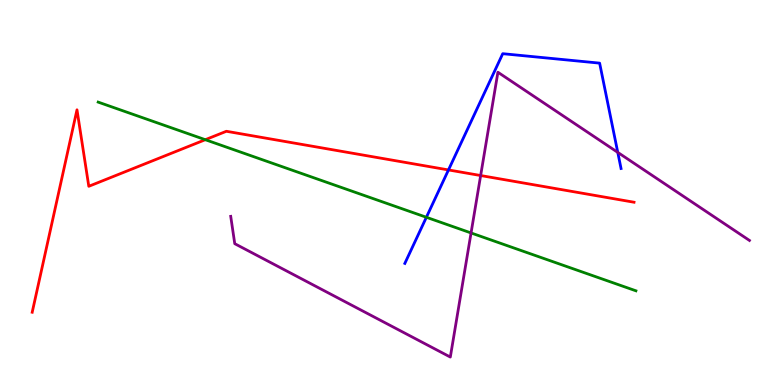[{'lines': ['blue', 'red'], 'intersections': [{'x': 5.79, 'y': 5.59}]}, {'lines': ['green', 'red'], 'intersections': [{'x': 2.65, 'y': 6.37}]}, {'lines': ['purple', 'red'], 'intersections': [{'x': 6.2, 'y': 5.44}]}, {'lines': ['blue', 'green'], 'intersections': [{'x': 5.5, 'y': 4.36}]}, {'lines': ['blue', 'purple'], 'intersections': [{'x': 7.97, 'y': 6.04}]}, {'lines': ['green', 'purple'], 'intersections': [{'x': 6.08, 'y': 3.95}]}]